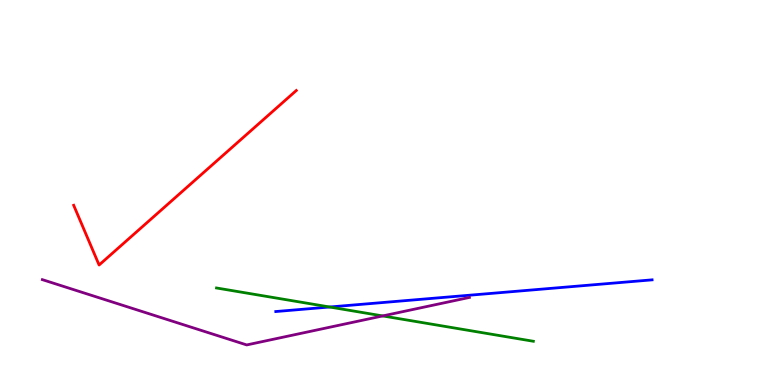[{'lines': ['blue', 'red'], 'intersections': []}, {'lines': ['green', 'red'], 'intersections': []}, {'lines': ['purple', 'red'], 'intersections': []}, {'lines': ['blue', 'green'], 'intersections': [{'x': 4.25, 'y': 2.03}]}, {'lines': ['blue', 'purple'], 'intersections': []}, {'lines': ['green', 'purple'], 'intersections': [{'x': 4.94, 'y': 1.79}]}]